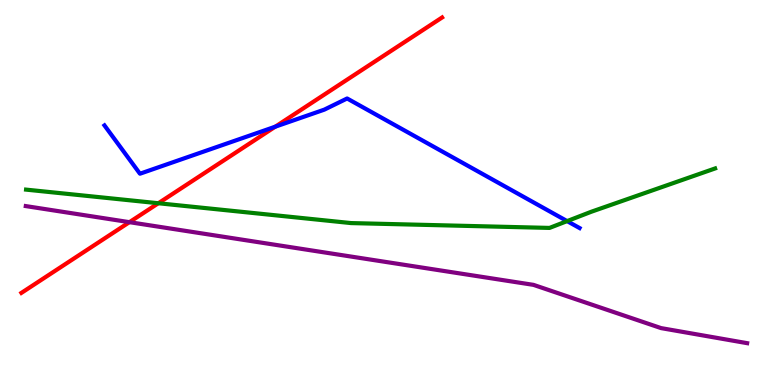[{'lines': ['blue', 'red'], 'intersections': [{'x': 3.55, 'y': 6.71}]}, {'lines': ['green', 'red'], 'intersections': [{'x': 2.04, 'y': 4.72}]}, {'lines': ['purple', 'red'], 'intersections': [{'x': 1.67, 'y': 4.23}]}, {'lines': ['blue', 'green'], 'intersections': [{'x': 7.32, 'y': 4.26}]}, {'lines': ['blue', 'purple'], 'intersections': []}, {'lines': ['green', 'purple'], 'intersections': []}]